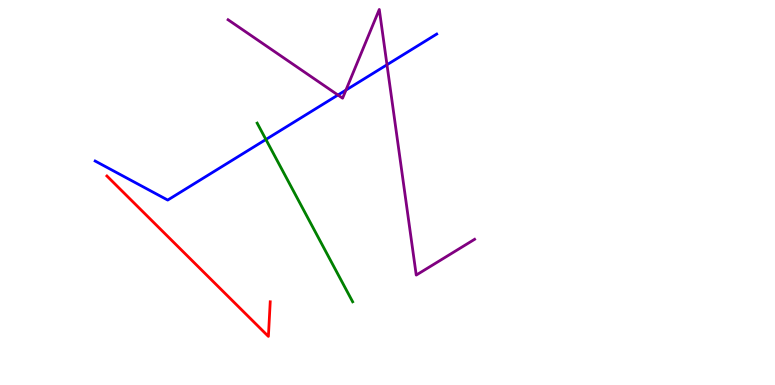[{'lines': ['blue', 'red'], 'intersections': []}, {'lines': ['green', 'red'], 'intersections': []}, {'lines': ['purple', 'red'], 'intersections': []}, {'lines': ['blue', 'green'], 'intersections': [{'x': 3.43, 'y': 6.38}]}, {'lines': ['blue', 'purple'], 'intersections': [{'x': 4.36, 'y': 7.53}, {'x': 4.46, 'y': 7.66}, {'x': 4.99, 'y': 8.32}]}, {'lines': ['green', 'purple'], 'intersections': []}]